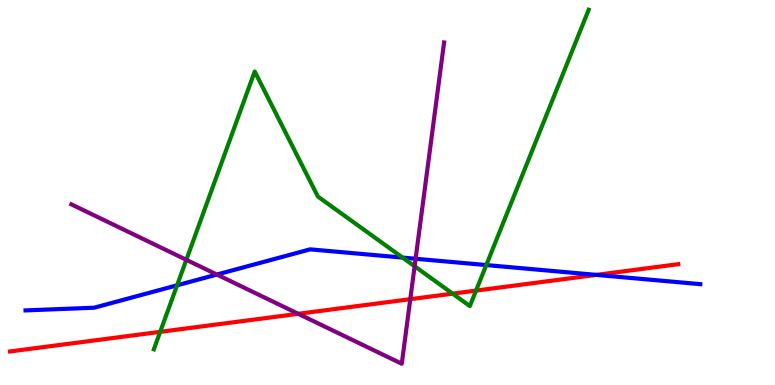[{'lines': ['blue', 'red'], 'intersections': [{'x': 7.69, 'y': 2.86}]}, {'lines': ['green', 'red'], 'intersections': [{'x': 2.07, 'y': 1.38}, {'x': 5.84, 'y': 2.37}, {'x': 6.14, 'y': 2.45}]}, {'lines': ['purple', 'red'], 'intersections': [{'x': 3.85, 'y': 1.85}, {'x': 5.29, 'y': 2.23}]}, {'lines': ['blue', 'green'], 'intersections': [{'x': 2.28, 'y': 2.59}, {'x': 5.19, 'y': 3.31}, {'x': 6.27, 'y': 3.12}]}, {'lines': ['blue', 'purple'], 'intersections': [{'x': 2.8, 'y': 2.87}, {'x': 5.36, 'y': 3.28}]}, {'lines': ['green', 'purple'], 'intersections': [{'x': 2.4, 'y': 3.25}, {'x': 5.35, 'y': 3.08}]}]